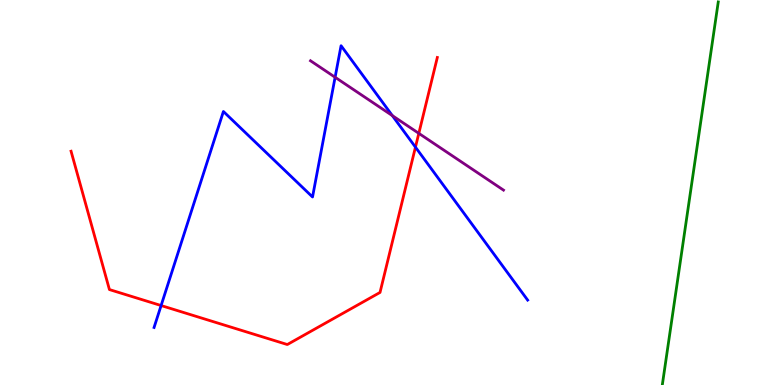[{'lines': ['blue', 'red'], 'intersections': [{'x': 2.08, 'y': 2.06}, {'x': 5.36, 'y': 6.18}]}, {'lines': ['green', 'red'], 'intersections': []}, {'lines': ['purple', 'red'], 'intersections': [{'x': 5.4, 'y': 6.54}]}, {'lines': ['blue', 'green'], 'intersections': []}, {'lines': ['blue', 'purple'], 'intersections': [{'x': 4.32, 'y': 7.99}, {'x': 5.06, 'y': 7.0}]}, {'lines': ['green', 'purple'], 'intersections': []}]